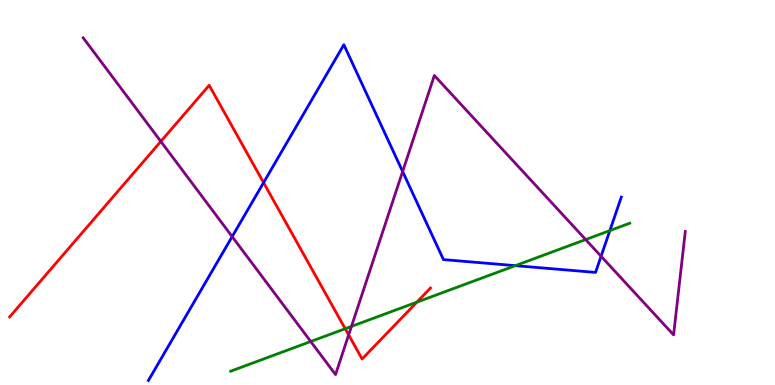[{'lines': ['blue', 'red'], 'intersections': [{'x': 3.4, 'y': 5.26}]}, {'lines': ['green', 'red'], 'intersections': [{'x': 4.45, 'y': 1.46}, {'x': 5.38, 'y': 2.15}]}, {'lines': ['purple', 'red'], 'intersections': [{'x': 2.08, 'y': 6.33}, {'x': 4.5, 'y': 1.3}]}, {'lines': ['blue', 'green'], 'intersections': [{'x': 6.65, 'y': 3.1}, {'x': 7.87, 'y': 4.01}]}, {'lines': ['blue', 'purple'], 'intersections': [{'x': 3.0, 'y': 3.85}, {'x': 5.2, 'y': 5.54}, {'x': 7.76, 'y': 3.34}]}, {'lines': ['green', 'purple'], 'intersections': [{'x': 4.01, 'y': 1.13}, {'x': 4.53, 'y': 1.52}, {'x': 7.56, 'y': 3.78}]}]